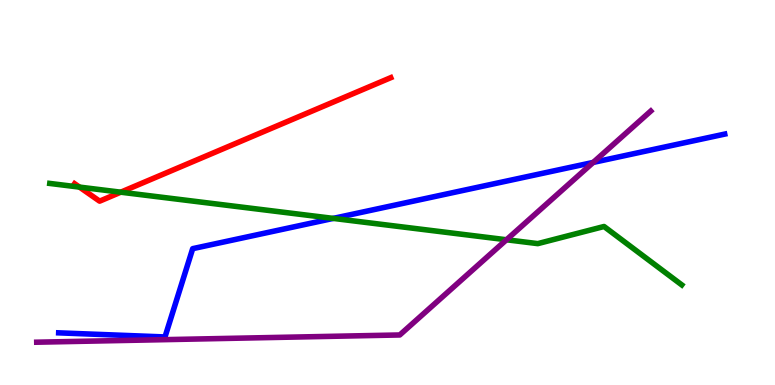[{'lines': ['blue', 'red'], 'intersections': []}, {'lines': ['green', 'red'], 'intersections': [{'x': 1.03, 'y': 5.14}, {'x': 1.56, 'y': 5.01}]}, {'lines': ['purple', 'red'], 'intersections': []}, {'lines': ['blue', 'green'], 'intersections': [{'x': 4.3, 'y': 4.33}]}, {'lines': ['blue', 'purple'], 'intersections': [{'x': 7.65, 'y': 5.78}]}, {'lines': ['green', 'purple'], 'intersections': [{'x': 6.54, 'y': 3.77}]}]